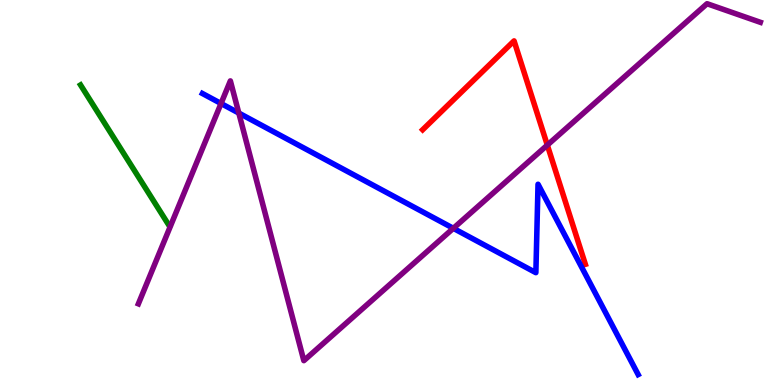[{'lines': ['blue', 'red'], 'intersections': []}, {'lines': ['green', 'red'], 'intersections': []}, {'lines': ['purple', 'red'], 'intersections': [{'x': 7.06, 'y': 6.23}]}, {'lines': ['blue', 'green'], 'intersections': []}, {'lines': ['blue', 'purple'], 'intersections': [{'x': 2.85, 'y': 7.31}, {'x': 3.08, 'y': 7.06}, {'x': 5.85, 'y': 4.07}]}, {'lines': ['green', 'purple'], 'intersections': []}]